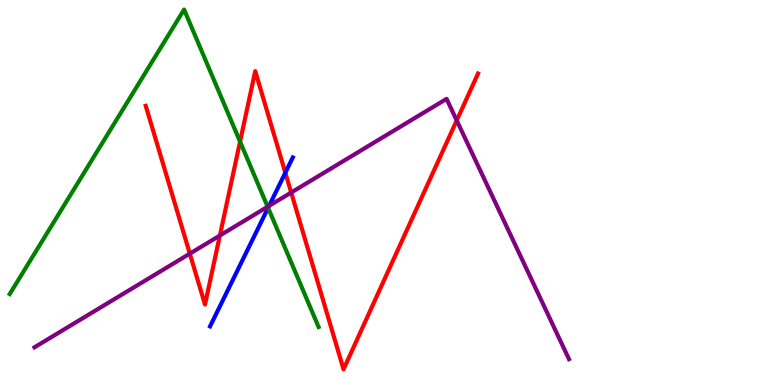[{'lines': ['blue', 'red'], 'intersections': [{'x': 3.68, 'y': 5.51}]}, {'lines': ['green', 'red'], 'intersections': [{'x': 3.1, 'y': 6.32}]}, {'lines': ['purple', 'red'], 'intersections': [{'x': 2.45, 'y': 3.41}, {'x': 2.84, 'y': 3.88}, {'x': 3.76, 'y': 5.0}, {'x': 5.89, 'y': 6.87}]}, {'lines': ['blue', 'green'], 'intersections': [{'x': 3.46, 'y': 4.6}]}, {'lines': ['blue', 'purple'], 'intersections': [{'x': 3.47, 'y': 4.65}]}, {'lines': ['green', 'purple'], 'intersections': [{'x': 3.45, 'y': 4.63}]}]